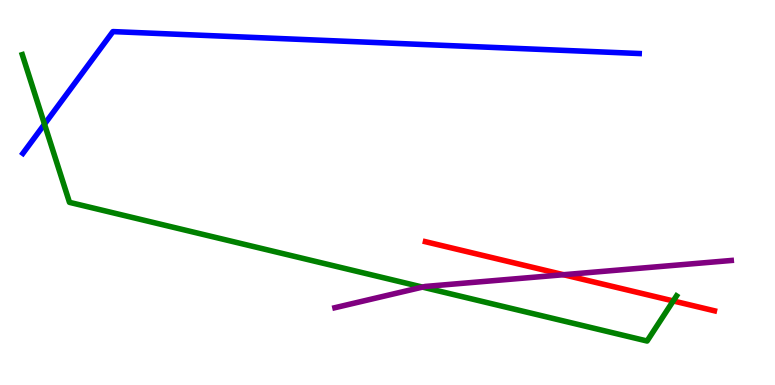[{'lines': ['blue', 'red'], 'intersections': []}, {'lines': ['green', 'red'], 'intersections': [{'x': 8.69, 'y': 2.18}]}, {'lines': ['purple', 'red'], 'intersections': [{'x': 7.27, 'y': 2.86}]}, {'lines': ['blue', 'green'], 'intersections': [{'x': 0.574, 'y': 6.77}]}, {'lines': ['blue', 'purple'], 'intersections': []}, {'lines': ['green', 'purple'], 'intersections': [{'x': 5.45, 'y': 2.54}]}]